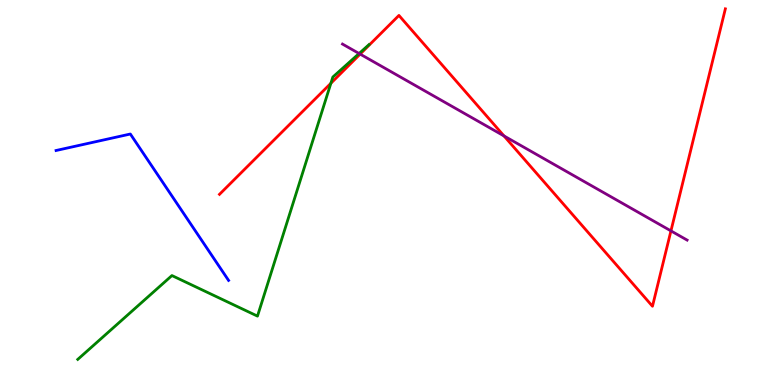[{'lines': ['blue', 'red'], 'intersections': []}, {'lines': ['green', 'red'], 'intersections': [{'x': 4.27, 'y': 7.84}]}, {'lines': ['purple', 'red'], 'intersections': [{'x': 4.65, 'y': 8.59}, {'x': 6.5, 'y': 6.47}, {'x': 8.66, 'y': 4.0}]}, {'lines': ['blue', 'green'], 'intersections': []}, {'lines': ['blue', 'purple'], 'intersections': []}, {'lines': ['green', 'purple'], 'intersections': [{'x': 4.63, 'y': 8.61}]}]